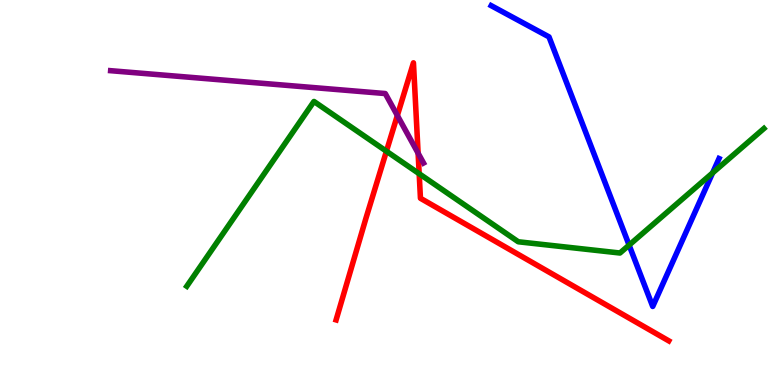[{'lines': ['blue', 'red'], 'intersections': []}, {'lines': ['green', 'red'], 'intersections': [{'x': 4.99, 'y': 6.07}, {'x': 5.41, 'y': 5.49}]}, {'lines': ['purple', 'red'], 'intersections': [{'x': 5.13, 'y': 7.0}, {'x': 5.4, 'y': 6.02}]}, {'lines': ['blue', 'green'], 'intersections': [{'x': 8.12, 'y': 3.63}, {'x': 9.19, 'y': 5.51}]}, {'lines': ['blue', 'purple'], 'intersections': []}, {'lines': ['green', 'purple'], 'intersections': []}]